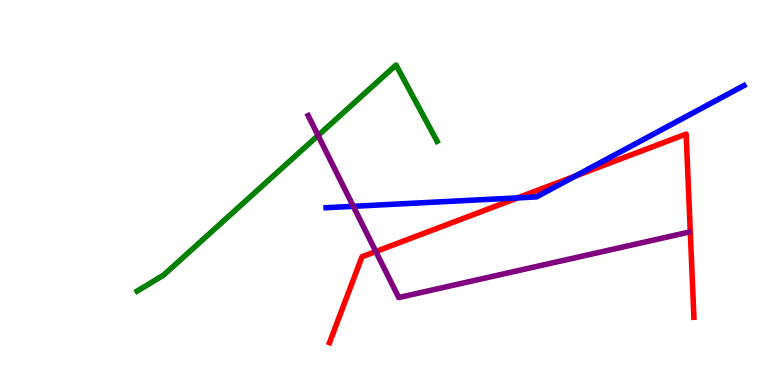[{'lines': ['blue', 'red'], 'intersections': [{'x': 6.68, 'y': 4.86}, {'x': 7.43, 'y': 5.43}]}, {'lines': ['green', 'red'], 'intersections': []}, {'lines': ['purple', 'red'], 'intersections': [{'x': 4.85, 'y': 3.47}]}, {'lines': ['blue', 'green'], 'intersections': []}, {'lines': ['blue', 'purple'], 'intersections': [{'x': 4.56, 'y': 4.64}]}, {'lines': ['green', 'purple'], 'intersections': [{'x': 4.1, 'y': 6.48}]}]